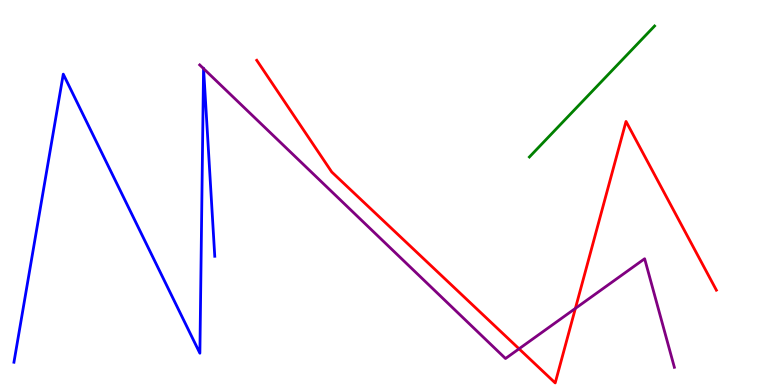[{'lines': ['blue', 'red'], 'intersections': []}, {'lines': ['green', 'red'], 'intersections': []}, {'lines': ['purple', 'red'], 'intersections': [{'x': 6.7, 'y': 0.94}, {'x': 7.42, 'y': 1.99}]}, {'lines': ['blue', 'green'], 'intersections': []}, {'lines': ['blue', 'purple'], 'intersections': [{'x': 2.63, 'y': 8.22}, {'x': 2.63, 'y': 8.22}]}, {'lines': ['green', 'purple'], 'intersections': []}]